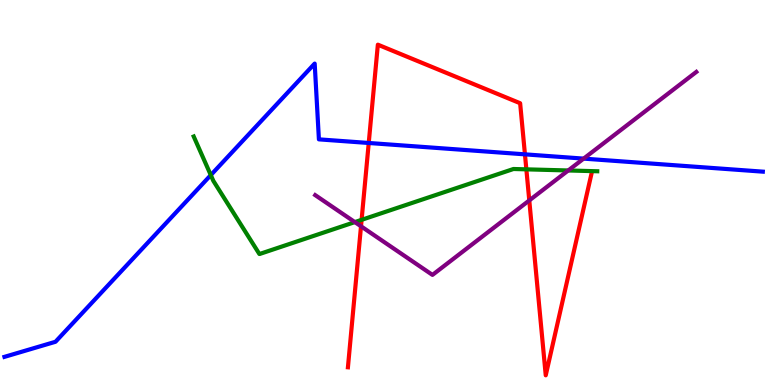[{'lines': ['blue', 'red'], 'intersections': [{'x': 4.76, 'y': 6.29}, {'x': 6.77, 'y': 5.99}]}, {'lines': ['green', 'red'], 'intersections': [{'x': 4.67, 'y': 4.29}, {'x': 6.79, 'y': 5.6}]}, {'lines': ['purple', 'red'], 'intersections': [{'x': 4.66, 'y': 4.12}, {'x': 6.83, 'y': 4.79}]}, {'lines': ['blue', 'green'], 'intersections': [{'x': 2.72, 'y': 5.45}]}, {'lines': ['blue', 'purple'], 'intersections': [{'x': 7.53, 'y': 5.88}]}, {'lines': ['green', 'purple'], 'intersections': [{'x': 4.58, 'y': 4.23}, {'x': 7.33, 'y': 5.57}]}]